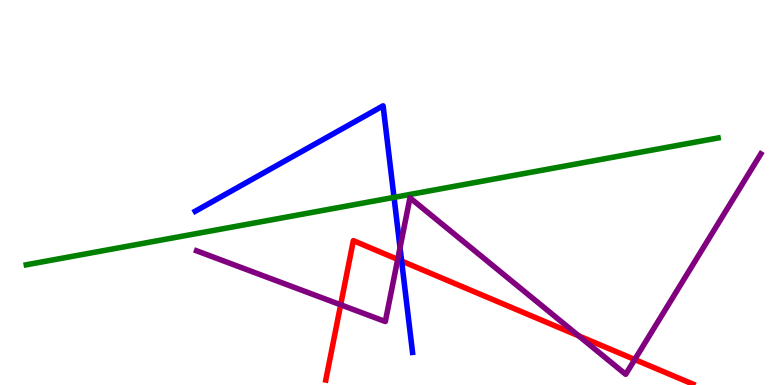[{'lines': ['blue', 'red'], 'intersections': [{'x': 5.18, 'y': 3.22}]}, {'lines': ['green', 'red'], 'intersections': []}, {'lines': ['purple', 'red'], 'intersections': [{'x': 4.4, 'y': 2.08}, {'x': 5.13, 'y': 3.26}, {'x': 7.47, 'y': 1.28}, {'x': 8.19, 'y': 0.661}]}, {'lines': ['blue', 'green'], 'intersections': [{'x': 5.08, 'y': 4.87}]}, {'lines': ['blue', 'purple'], 'intersections': [{'x': 5.16, 'y': 3.57}]}, {'lines': ['green', 'purple'], 'intersections': []}]